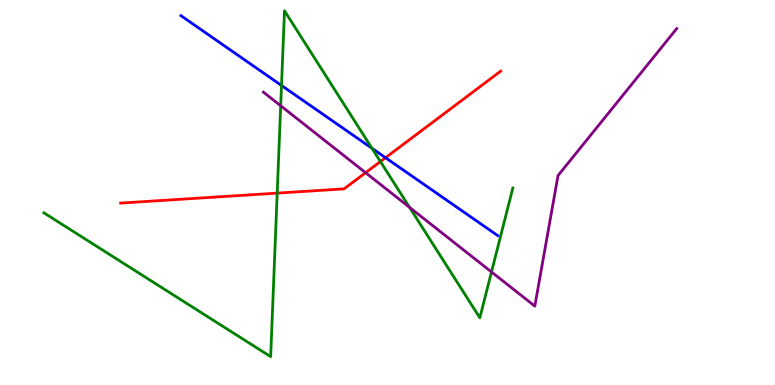[{'lines': ['blue', 'red'], 'intersections': [{'x': 4.97, 'y': 5.9}]}, {'lines': ['green', 'red'], 'intersections': [{'x': 3.58, 'y': 4.98}, {'x': 4.91, 'y': 5.8}]}, {'lines': ['purple', 'red'], 'intersections': [{'x': 4.72, 'y': 5.51}]}, {'lines': ['blue', 'green'], 'intersections': [{'x': 3.63, 'y': 7.78}, {'x': 4.8, 'y': 6.15}]}, {'lines': ['blue', 'purple'], 'intersections': []}, {'lines': ['green', 'purple'], 'intersections': [{'x': 3.62, 'y': 7.25}, {'x': 5.28, 'y': 4.61}, {'x': 6.34, 'y': 2.94}]}]